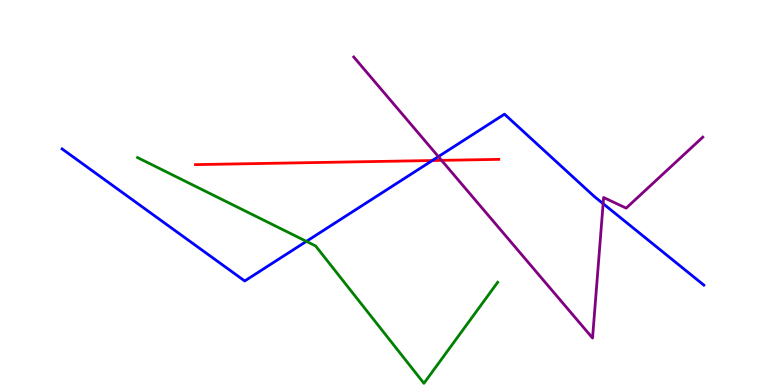[{'lines': ['blue', 'red'], 'intersections': [{'x': 5.58, 'y': 5.83}]}, {'lines': ['green', 'red'], 'intersections': []}, {'lines': ['purple', 'red'], 'intersections': [{'x': 5.7, 'y': 5.83}]}, {'lines': ['blue', 'green'], 'intersections': [{'x': 3.95, 'y': 3.73}]}, {'lines': ['blue', 'purple'], 'intersections': [{'x': 5.66, 'y': 5.93}, {'x': 7.78, 'y': 4.71}]}, {'lines': ['green', 'purple'], 'intersections': []}]